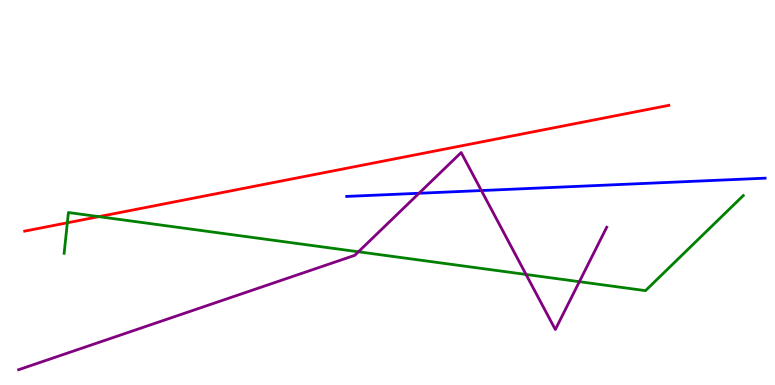[{'lines': ['blue', 'red'], 'intersections': []}, {'lines': ['green', 'red'], 'intersections': [{'x': 0.869, 'y': 4.21}, {'x': 1.28, 'y': 4.37}]}, {'lines': ['purple', 'red'], 'intersections': []}, {'lines': ['blue', 'green'], 'intersections': []}, {'lines': ['blue', 'purple'], 'intersections': [{'x': 5.41, 'y': 4.98}, {'x': 6.21, 'y': 5.05}]}, {'lines': ['green', 'purple'], 'intersections': [{'x': 4.62, 'y': 3.46}, {'x': 6.79, 'y': 2.87}, {'x': 7.48, 'y': 2.68}]}]